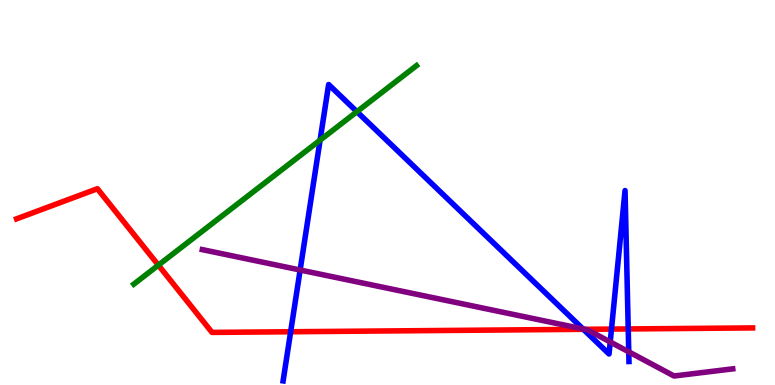[{'lines': ['blue', 'red'], 'intersections': [{'x': 3.75, 'y': 1.38}, {'x': 7.53, 'y': 1.45}, {'x': 7.89, 'y': 1.45}, {'x': 8.11, 'y': 1.46}]}, {'lines': ['green', 'red'], 'intersections': [{'x': 2.04, 'y': 3.11}]}, {'lines': ['purple', 'red'], 'intersections': [{'x': 7.54, 'y': 1.45}]}, {'lines': ['blue', 'green'], 'intersections': [{'x': 4.13, 'y': 6.36}, {'x': 4.61, 'y': 7.1}]}, {'lines': ['blue', 'purple'], 'intersections': [{'x': 3.87, 'y': 2.99}, {'x': 7.52, 'y': 1.46}, {'x': 7.87, 'y': 1.12}, {'x': 8.11, 'y': 0.861}]}, {'lines': ['green', 'purple'], 'intersections': []}]